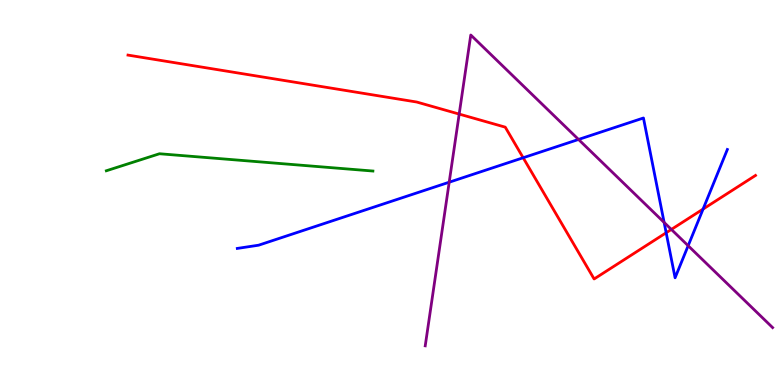[{'lines': ['blue', 'red'], 'intersections': [{'x': 6.75, 'y': 5.9}, {'x': 8.6, 'y': 3.95}, {'x': 9.07, 'y': 4.57}]}, {'lines': ['green', 'red'], 'intersections': []}, {'lines': ['purple', 'red'], 'intersections': [{'x': 5.92, 'y': 7.04}, {'x': 8.66, 'y': 4.04}]}, {'lines': ['blue', 'green'], 'intersections': []}, {'lines': ['blue', 'purple'], 'intersections': [{'x': 5.8, 'y': 5.27}, {'x': 7.46, 'y': 6.38}, {'x': 8.57, 'y': 4.22}, {'x': 8.88, 'y': 3.62}]}, {'lines': ['green', 'purple'], 'intersections': []}]